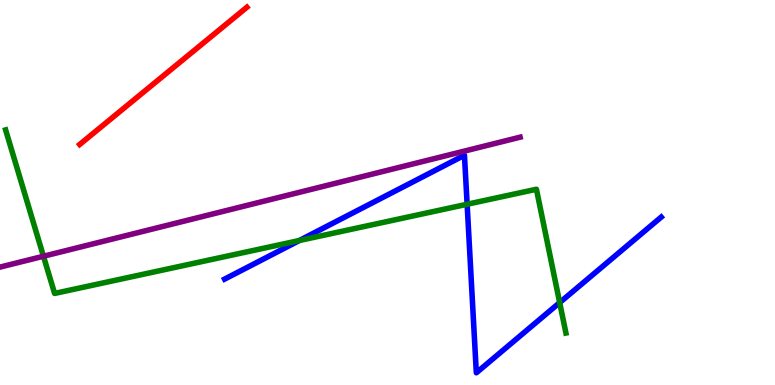[{'lines': ['blue', 'red'], 'intersections': []}, {'lines': ['green', 'red'], 'intersections': []}, {'lines': ['purple', 'red'], 'intersections': []}, {'lines': ['blue', 'green'], 'intersections': [{'x': 3.86, 'y': 3.75}, {'x': 6.03, 'y': 4.69}, {'x': 7.22, 'y': 2.14}]}, {'lines': ['blue', 'purple'], 'intersections': []}, {'lines': ['green', 'purple'], 'intersections': [{'x': 0.561, 'y': 3.34}]}]